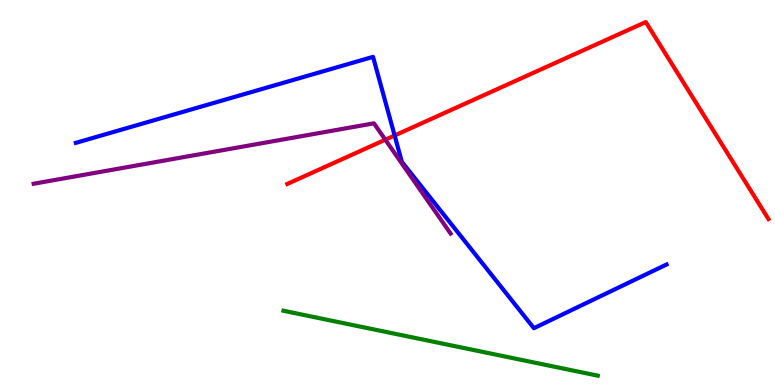[{'lines': ['blue', 'red'], 'intersections': [{'x': 5.09, 'y': 6.48}]}, {'lines': ['green', 'red'], 'intersections': []}, {'lines': ['purple', 'red'], 'intersections': [{'x': 4.97, 'y': 6.37}]}, {'lines': ['blue', 'green'], 'intersections': []}, {'lines': ['blue', 'purple'], 'intersections': []}, {'lines': ['green', 'purple'], 'intersections': []}]